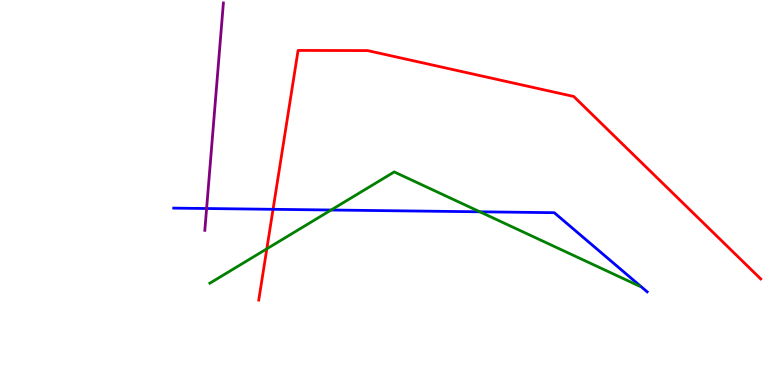[{'lines': ['blue', 'red'], 'intersections': [{'x': 3.52, 'y': 4.56}]}, {'lines': ['green', 'red'], 'intersections': [{'x': 3.44, 'y': 3.54}]}, {'lines': ['purple', 'red'], 'intersections': []}, {'lines': ['blue', 'green'], 'intersections': [{'x': 4.27, 'y': 4.55}, {'x': 6.19, 'y': 4.5}]}, {'lines': ['blue', 'purple'], 'intersections': [{'x': 2.67, 'y': 4.58}]}, {'lines': ['green', 'purple'], 'intersections': []}]